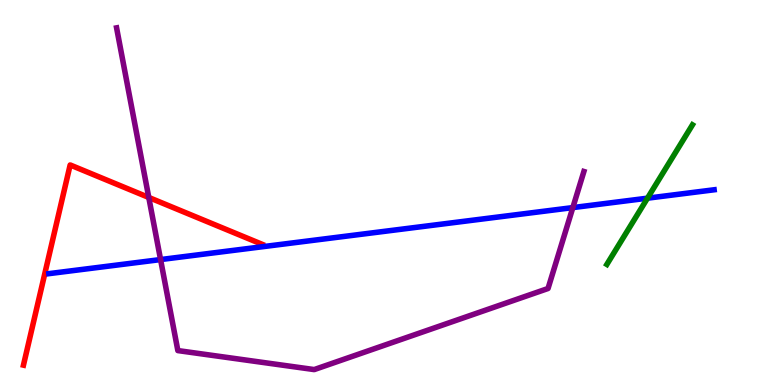[{'lines': ['blue', 'red'], 'intersections': []}, {'lines': ['green', 'red'], 'intersections': []}, {'lines': ['purple', 'red'], 'intersections': [{'x': 1.92, 'y': 4.87}]}, {'lines': ['blue', 'green'], 'intersections': [{'x': 8.35, 'y': 4.85}]}, {'lines': ['blue', 'purple'], 'intersections': [{'x': 2.07, 'y': 3.26}, {'x': 7.39, 'y': 4.61}]}, {'lines': ['green', 'purple'], 'intersections': []}]